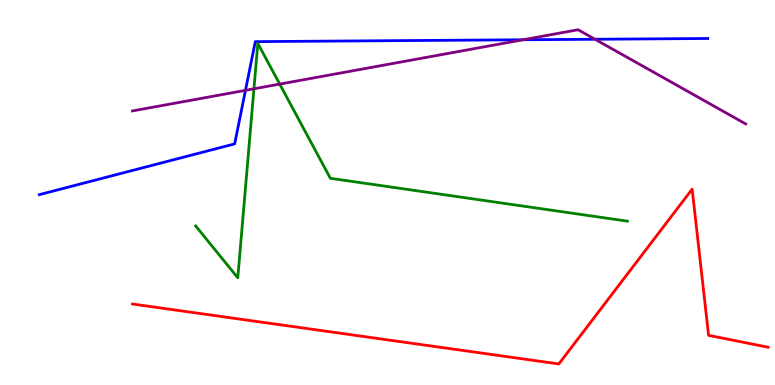[{'lines': ['blue', 'red'], 'intersections': []}, {'lines': ['green', 'red'], 'intersections': []}, {'lines': ['purple', 'red'], 'intersections': []}, {'lines': ['blue', 'green'], 'intersections': []}, {'lines': ['blue', 'purple'], 'intersections': [{'x': 3.17, 'y': 7.65}, {'x': 6.75, 'y': 8.97}, {'x': 7.68, 'y': 8.98}]}, {'lines': ['green', 'purple'], 'intersections': [{'x': 3.28, 'y': 7.69}, {'x': 3.61, 'y': 7.82}]}]